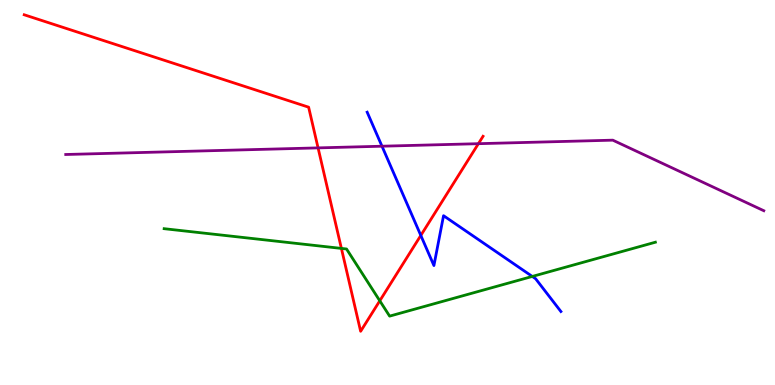[{'lines': ['blue', 'red'], 'intersections': [{'x': 5.43, 'y': 3.88}]}, {'lines': ['green', 'red'], 'intersections': [{'x': 4.41, 'y': 3.55}, {'x': 4.9, 'y': 2.19}]}, {'lines': ['purple', 'red'], 'intersections': [{'x': 4.1, 'y': 6.16}, {'x': 6.17, 'y': 6.27}]}, {'lines': ['blue', 'green'], 'intersections': [{'x': 6.87, 'y': 2.82}]}, {'lines': ['blue', 'purple'], 'intersections': [{'x': 4.93, 'y': 6.2}]}, {'lines': ['green', 'purple'], 'intersections': []}]